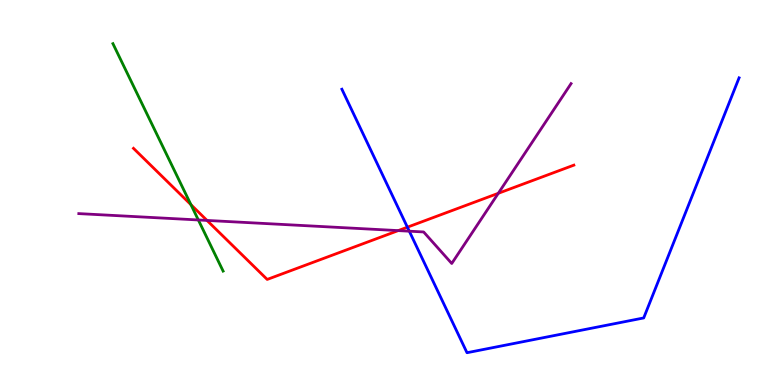[{'lines': ['blue', 'red'], 'intersections': [{'x': 5.26, 'y': 4.1}]}, {'lines': ['green', 'red'], 'intersections': [{'x': 2.46, 'y': 4.68}]}, {'lines': ['purple', 'red'], 'intersections': [{'x': 2.67, 'y': 4.27}, {'x': 5.14, 'y': 4.01}, {'x': 6.43, 'y': 4.98}]}, {'lines': ['blue', 'green'], 'intersections': []}, {'lines': ['blue', 'purple'], 'intersections': [{'x': 5.28, 'y': 3.99}]}, {'lines': ['green', 'purple'], 'intersections': [{'x': 2.56, 'y': 4.29}]}]